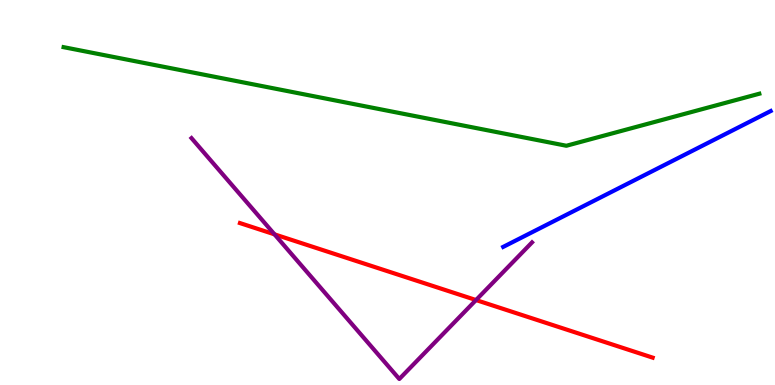[{'lines': ['blue', 'red'], 'intersections': []}, {'lines': ['green', 'red'], 'intersections': []}, {'lines': ['purple', 'red'], 'intersections': [{'x': 3.54, 'y': 3.91}, {'x': 6.14, 'y': 2.21}]}, {'lines': ['blue', 'green'], 'intersections': []}, {'lines': ['blue', 'purple'], 'intersections': []}, {'lines': ['green', 'purple'], 'intersections': []}]